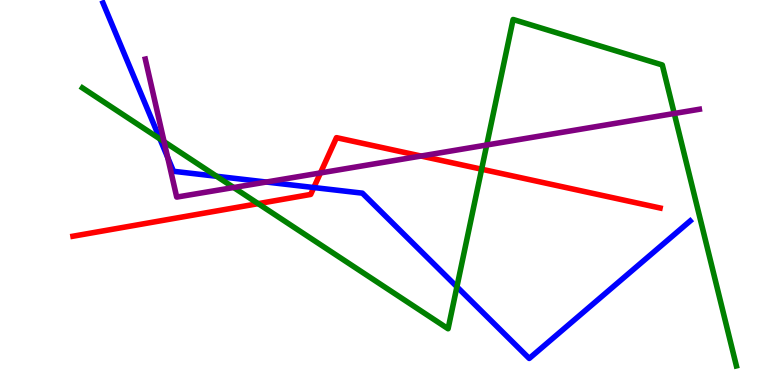[{'lines': ['blue', 'red'], 'intersections': [{'x': 4.05, 'y': 5.13}]}, {'lines': ['green', 'red'], 'intersections': [{'x': 3.33, 'y': 4.71}, {'x': 6.21, 'y': 5.61}]}, {'lines': ['purple', 'red'], 'intersections': [{'x': 4.13, 'y': 5.51}, {'x': 5.43, 'y': 5.95}]}, {'lines': ['blue', 'green'], 'intersections': [{'x': 2.06, 'y': 6.39}, {'x': 2.8, 'y': 5.42}, {'x': 5.9, 'y': 2.55}]}, {'lines': ['blue', 'purple'], 'intersections': [{'x': 2.16, 'y': 5.91}, {'x': 3.44, 'y': 5.27}]}, {'lines': ['green', 'purple'], 'intersections': [{'x': 2.12, 'y': 6.32}, {'x': 3.02, 'y': 5.13}, {'x': 6.28, 'y': 6.23}, {'x': 8.7, 'y': 7.05}]}]